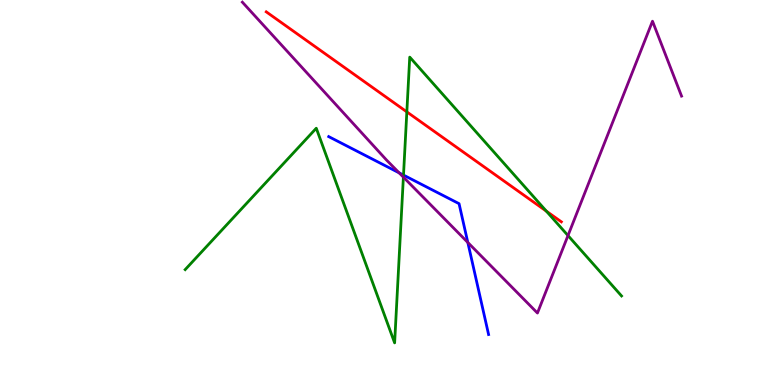[{'lines': ['blue', 'red'], 'intersections': []}, {'lines': ['green', 'red'], 'intersections': [{'x': 5.25, 'y': 7.09}, {'x': 7.05, 'y': 4.52}]}, {'lines': ['purple', 'red'], 'intersections': []}, {'lines': ['blue', 'green'], 'intersections': [{'x': 5.21, 'y': 5.45}]}, {'lines': ['blue', 'purple'], 'intersections': [{'x': 5.15, 'y': 5.51}, {'x': 6.04, 'y': 3.7}]}, {'lines': ['green', 'purple'], 'intersections': [{'x': 5.21, 'y': 5.4}, {'x': 7.33, 'y': 3.88}]}]